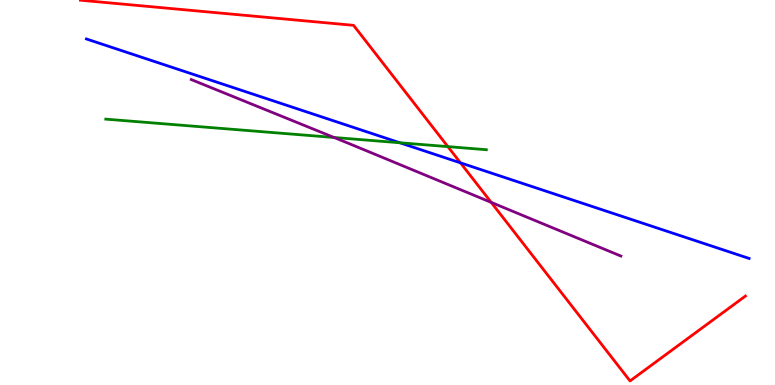[{'lines': ['blue', 'red'], 'intersections': [{'x': 5.94, 'y': 5.77}]}, {'lines': ['green', 'red'], 'intersections': [{'x': 5.78, 'y': 6.19}]}, {'lines': ['purple', 'red'], 'intersections': [{'x': 6.34, 'y': 4.74}]}, {'lines': ['blue', 'green'], 'intersections': [{'x': 5.16, 'y': 6.29}]}, {'lines': ['blue', 'purple'], 'intersections': []}, {'lines': ['green', 'purple'], 'intersections': [{'x': 4.31, 'y': 6.43}]}]